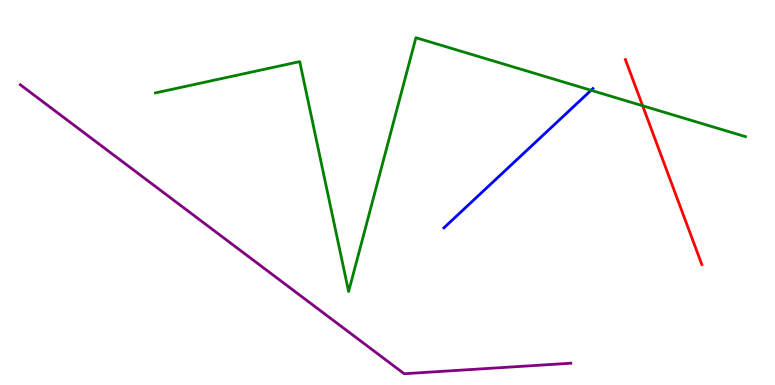[{'lines': ['blue', 'red'], 'intersections': []}, {'lines': ['green', 'red'], 'intersections': [{'x': 8.29, 'y': 7.25}]}, {'lines': ['purple', 'red'], 'intersections': []}, {'lines': ['blue', 'green'], 'intersections': [{'x': 7.63, 'y': 7.65}]}, {'lines': ['blue', 'purple'], 'intersections': []}, {'lines': ['green', 'purple'], 'intersections': []}]